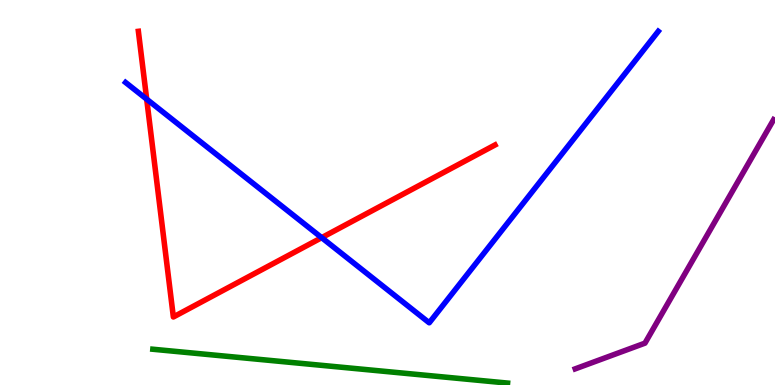[{'lines': ['blue', 'red'], 'intersections': [{'x': 1.89, 'y': 7.42}, {'x': 4.15, 'y': 3.83}]}, {'lines': ['green', 'red'], 'intersections': []}, {'lines': ['purple', 'red'], 'intersections': []}, {'lines': ['blue', 'green'], 'intersections': []}, {'lines': ['blue', 'purple'], 'intersections': []}, {'lines': ['green', 'purple'], 'intersections': []}]